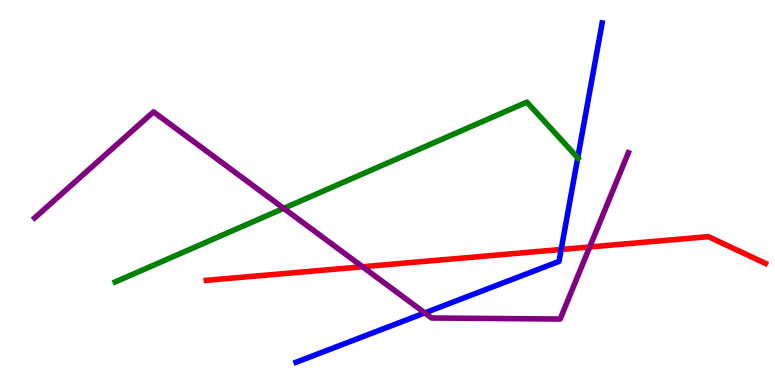[{'lines': ['blue', 'red'], 'intersections': [{'x': 7.24, 'y': 3.52}]}, {'lines': ['green', 'red'], 'intersections': []}, {'lines': ['purple', 'red'], 'intersections': [{'x': 4.68, 'y': 3.07}, {'x': 7.61, 'y': 3.58}]}, {'lines': ['blue', 'green'], 'intersections': [{'x': 7.45, 'y': 5.9}]}, {'lines': ['blue', 'purple'], 'intersections': [{'x': 5.48, 'y': 1.87}]}, {'lines': ['green', 'purple'], 'intersections': [{'x': 3.66, 'y': 4.59}]}]